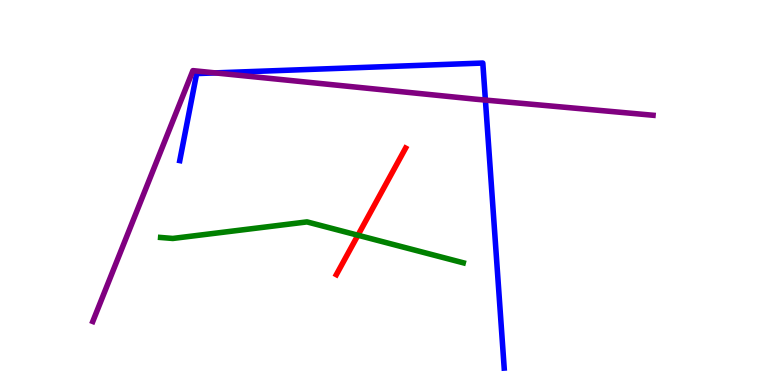[{'lines': ['blue', 'red'], 'intersections': []}, {'lines': ['green', 'red'], 'intersections': [{'x': 4.62, 'y': 3.89}]}, {'lines': ['purple', 'red'], 'intersections': []}, {'lines': ['blue', 'green'], 'intersections': []}, {'lines': ['blue', 'purple'], 'intersections': [{'x': 2.78, 'y': 8.11}, {'x': 6.26, 'y': 7.4}]}, {'lines': ['green', 'purple'], 'intersections': []}]